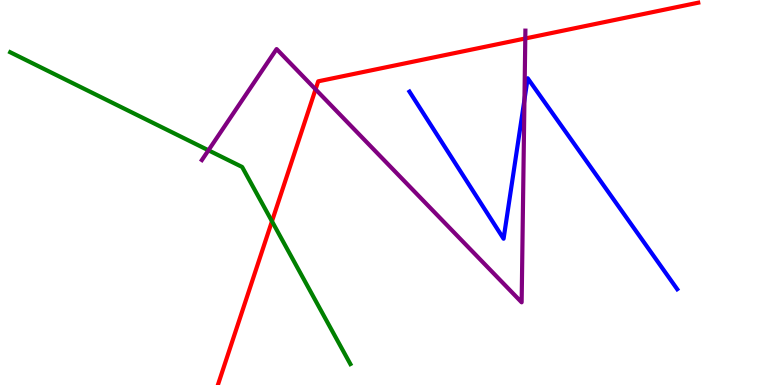[{'lines': ['blue', 'red'], 'intersections': []}, {'lines': ['green', 'red'], 'intersections': [{'x': 3.51, 'y': 4.25}]}, {'lines': ['purple', 'red'], 'intersections': [{'x': 4.07, 'y': 7.68}, {'x': 6.78, 'y': 9.0}]}, {'lines': ['blue', 'green'], 'intersections': []}, {'lines': ['blue', 'purple'], 'intersections': [{'x': 6.77, 'y': 7.41}]}, {'lines': ['green', 'purple'], 'intersections': [{'x': 2.69, 'y': 6.1}]}]